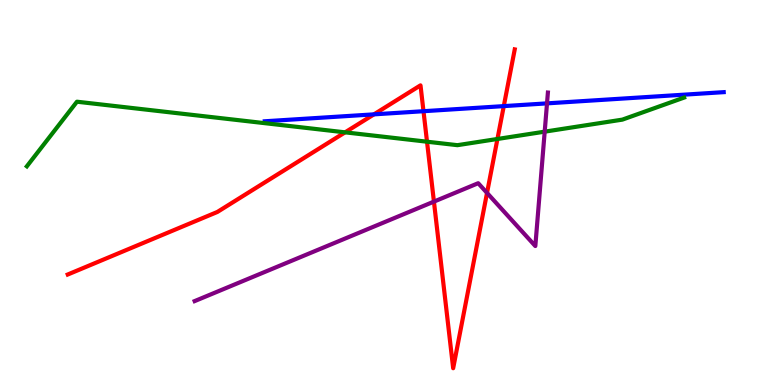[{'lines': ['blue', 'red'], 'intersections': [{'x': 4.83, 'y': 7.03}, {'x': 5.46, 'y': 7.11}, {'x': 6.5, 'y': 7.24}]}, {'lines': ['green', 'red'], 'intersections': [{'x': 4.45, 'y': 6.56}, {'x': 5.51, 'y': 6.32}, {'x': 6.42, 'y': 6.39}]}, {'lines': ['purple', 'red'], 'intersections': [{'x': 5.6, 'y': 4.76}, {'x': 6.28, 'y': 4.99}]}, {'lines': ['blue', 'green'], 'intersections': []}, {'lines': ['blue', 'purple'], 'intersections': [{'x': 7.06, 'y': 7.32}]}, {'lines': ['green', 'purple'], 'intersections': [{'x': 7.03, 'y': 6.58}]}]